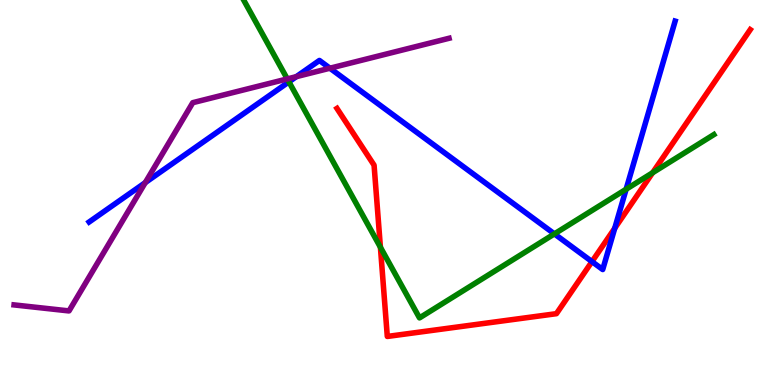[{'lines': ['blue', 'red'], 'intersections': [{'x': 7.64, 'y': 3.21}, {'x': 7.93, 'y': 4.07}]}, {'lines': ['green', 'red'], 'intersections': [{'x': 4.91, 'y': 3.58}, {'x': 8.42, 'y': 5.51}]}, {'lines': ['purple', 'red'], 'intersections': []}, {'lines': ['blue', 'green'], 'intersections': [{'x': 3.73, 'y': 7.87}, {'x': 7.15, 'y': 3.92}, {'x': 8.08, 'y': 5.08}]}, {'lines': ['blue', 'purple'], 'intersections': [{'x': 1.87, 'y': 5.26}, {'x': 3.82, 'y': 8.01}, {'x': 4.26, 'y': 8.23}]}, {'lines': ['green', 'purple'], 'intersections': [{'x': 3.71, 'y': 7.95}]}]